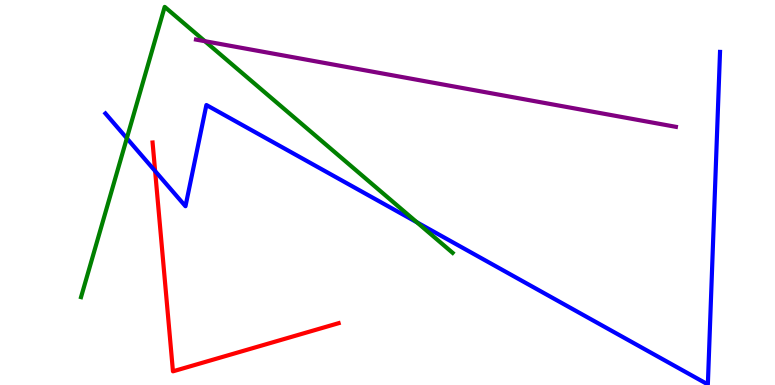[{'lines': ['blue', 'red'], 'intersections': [{'x': 2.0, 'y': 5.56}]}, {'lines': ['green', 'red'], 'intersections': []}, {'lines': ['purple', 'red'], 'intersections': []}, {'lines': ['blue', 'green'], 'intersections': [{'x': 1.64, 'y': 6.41}, {'x': 5.38, 'y': 4.23}]}, {'lines': ['blue', 'purple'], 'intersections': []}, {'lines': ['green', 'purple'], 'intersections': [{'x': 2.64, 'y': 8.93}]}]